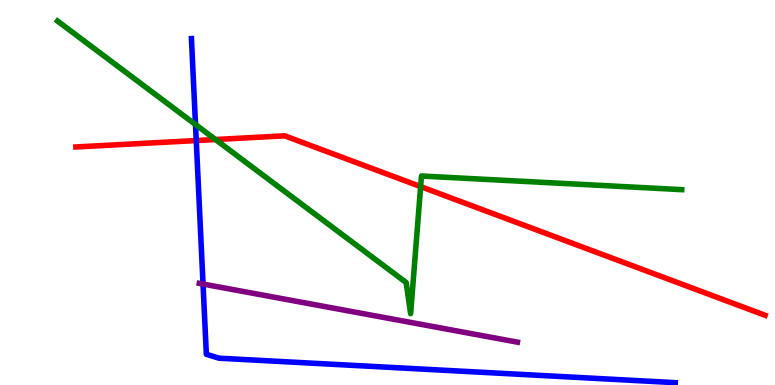[{'lines': ['blue', 'red'], 'intersections': [{'x': 2.53, 'y': 6.35}]}, {'lines': ['green', 'red'], 'intersections': [{'x': 2.78, 'y': 6.38}, {'x': 5.43, 'y': 5.15}]}, {'lines': ['purple', 'red'], 'intersections': []}, {'lines': ['blue', 'green'], 'intersections': [{'x': 2.52, 'y': 6.77}]}, {'lines': ['blue', 'purple'], 'intersections': [{'x': 2.62, 'y': 2.62}]}, {'lines': ['green', 'purple'], 'intersections': []}]